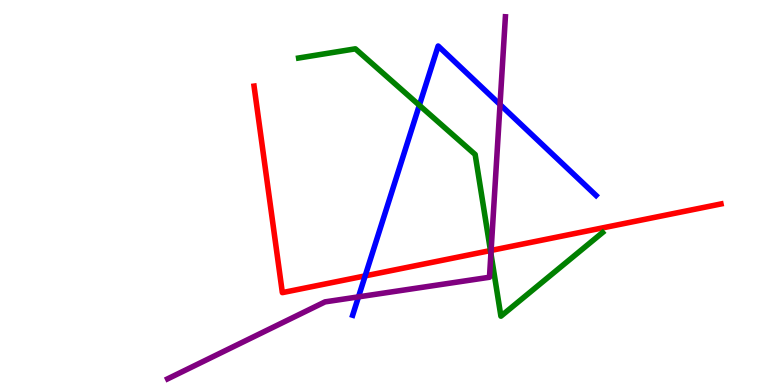[{'lines': ['blue', 'red'], 'intersections': [{'x': 4.71, 'y': 2.83}]}, {'lines': ['green', 'red'], 'intersections': [{'x': 6.33, 'y': 3.49}]}, {'lines': ['purple', 'red'], 'intersections': [{'x': 6.34, 'y': 3.5}]}, {'lines': ['blue', 'green'], 'intersections': [{'x': 5.41, 'y': 7.27}]}, {'lines': ['blue', 'purple'], 'intersections': [{'x': 4.63, 'y': 2.29}, {'x': 6.45, 'y': 7.28}]}, {'lines': ['green', 'purple'], 'intersections': [{'x': 6.33, 'y': 3.42}]}]